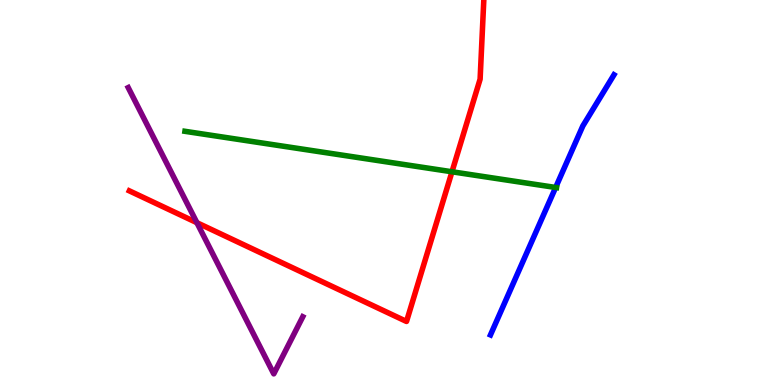[{'lines': ['blue', 'red'], 'intersections': []}, {'lines': ['green', 'red'], 'intersections': [{'x': 5.83, 'y': 5.54}]}, {'lines': ['purple', 'red'], 'intersections': [{'x': 2.54, 'y': 4.22}]}, {'lines': ['blue', 'green'], 'intersections': [{'x': 7.17, 'y': 5.13}]}, {'lines': ['blue', 'purple'], 'intersections': []}, {'lines': ['green', 'purple'], 'intersections': []}]